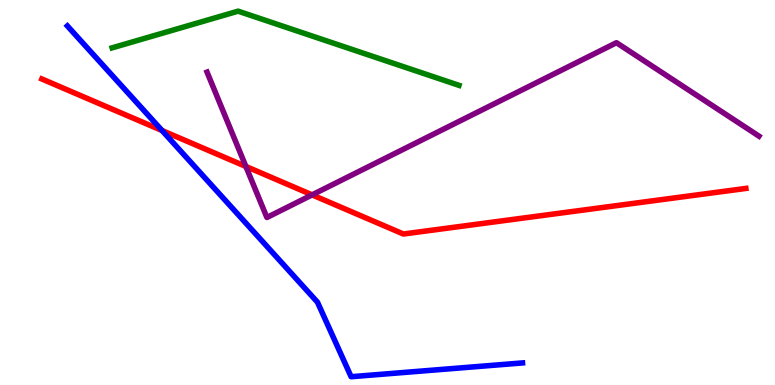[{'lines': ['blue', 'red'], 'intersections': [{'x': 2.09, 'y': 6.61}]}, {'lines': ['green', 'red'], 'intersections': []}, {'lines': ['purple', 'red'], 'intersections': [{'x': 3.17, 'y': 5.68}, {'x': 4.03, 'y': 4.94}]}, {'lines': ['blue', 'green'], 'intersections': []}, {'lines': ['blue', 'purple'], 'intersections': []}, {'lines': ['green', 'purple'], 'intersections': []}]